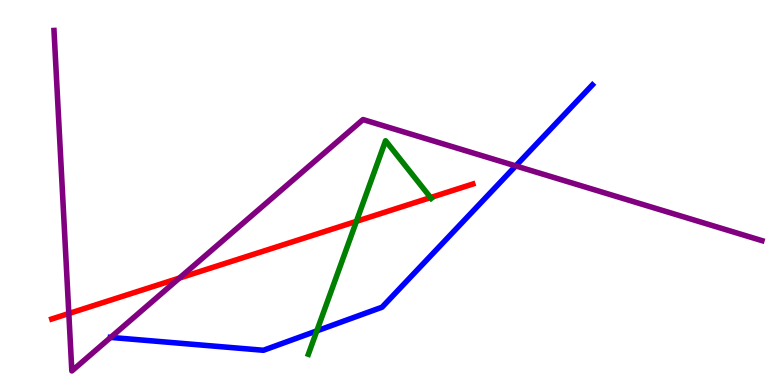[{'lines': ['blue', 'red'], 'intersections': []}, {'lines': ['green', 'red'], 'intersections': [{'x': 4.6, 'y': 4.25}, {'x': 5.56, 'y': 4.87}]}, {'lines': ['purple', 'red'], 'intersections': [{'x': 0.888, 'y': 1.86}, {'x': 2.31, 'y': 2.78}]}, {'lines': ['blue', 'green'], 'intersections': [{'x': 4.09, 'y': 1.41}]}, {'lines': ['blue', 'purple'], 'intersections': [{'x': 1.43, 'y': 1.24}, {'x': 6.65, 'y': 5.69}]}, {'lines': ['green', 'purple'], 'intersections': []}]